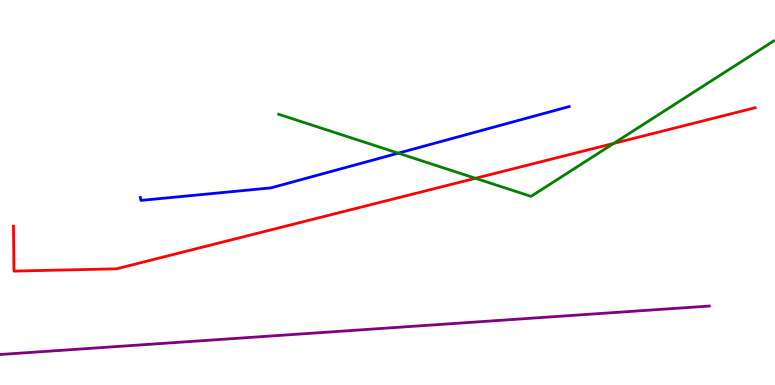[{'lines': ['blue', 'red'], 'intersections': []}, {'lines': ['green', 'red'], 'intersections': [{'x': 6.13, 'y': 5.37}, {'x': 7.92, 'y': 6.27}]}, {'lines': ['purple', 'red'], 'intersections': []}, {'lines': ['blue', 'green'], 'intersections': [{'x': 5.14, 'y': 6.02}]}, {'lines': ['blue', 'purple'], 'intersections': []}, {'lines': ['green', 'purple'], 'intersections': []}]